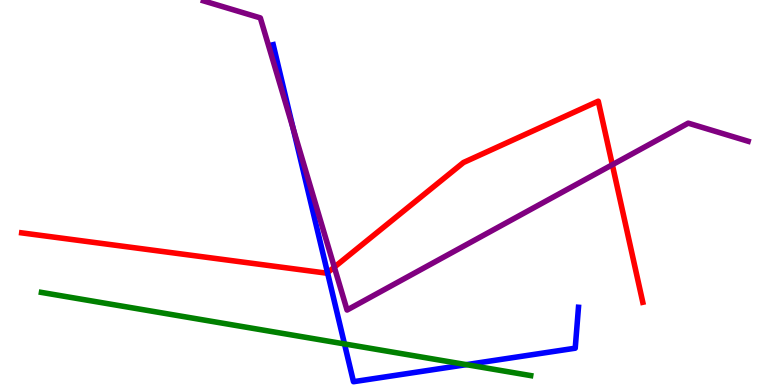[{'lines': ['blue', 'red'], 'intersections': [{'x': 4.23, 'y': 2.92}]}, {'lines': ['green', 'red'], 'intersections': []}, {'lines': ['purple', 'red'], 'intersections': [{'x': 4.31, 'y': 3.06}, {'x': 7.9, 'y': 5.72}]}, {'lines': ['blue', 'green'], 'intersections': [{'x': 4.45, 'y': 1.07}, {'x': 6.02, 'y': 0.529}]}, {'lines': ['blue', 'purple'], 'intersections': [{'x': 3.78, 'y': 6.66}]}, {'lines': ['green', 'purple'], 'intersections': []}]